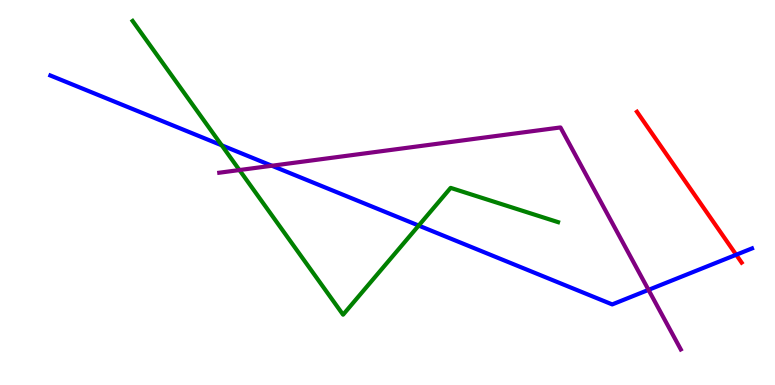[{'lines': ['blue', 'red'], 'intersections': [{'x': 9.5, 'y': 3.38}]}, {'lines': ['green', 'red'], 'intersections': []}, {'lines': ['purple', 'red'], 'intersections': []}, {'lines': ['blue', 'green'], 'intersections': [{'x': 2.86, 'y': 6.23}, {'x': 5.4, 'y': 4.14}]}, {'lines': ['blue', 'purple'], 'intersections': [{'x': 3.51, 'y': 5.69}, {'x': 8.37, 'y': 2.47}]}, {'lines': ['green', 'purple'], 'intersections': [{'x': 3.09, 'y': 5.58}]}]